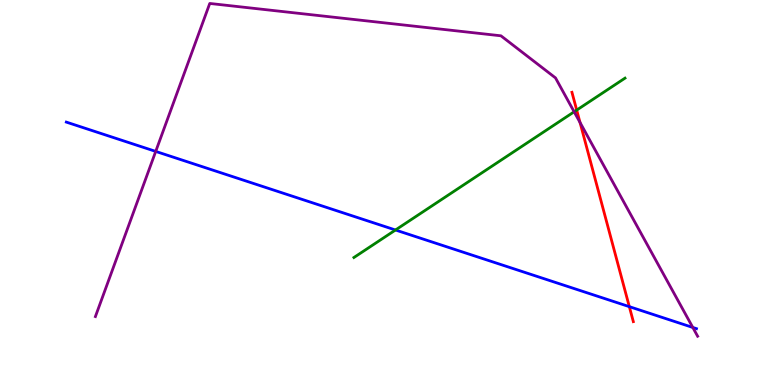[{'lines': ['blue', 'red'], 'intersections': [{'x': 8.12, 'y': 2.04}]}, {'lines': ['green', 'red'], 'intersections': [{'x': 7.44, 'y': 7.14}]}, {'lines': ['purple', 'red'], 'intersections': [{'x': 7.48, 'y': 6.82}]}, {'lines': ['blue', 'green'], 'intersections': [{'x': 5.1, 'y': 4.03}]}, {'lines': ['blue', 'purple'], 'intersections': [{'x': 2.01, 'y': 6.07}, {'x': 8.94, 'y': 1.49}]}, {'lines': ['green', 'purple'], 'intersections': [{'x': 7.41, 'y': 7.1}]}]